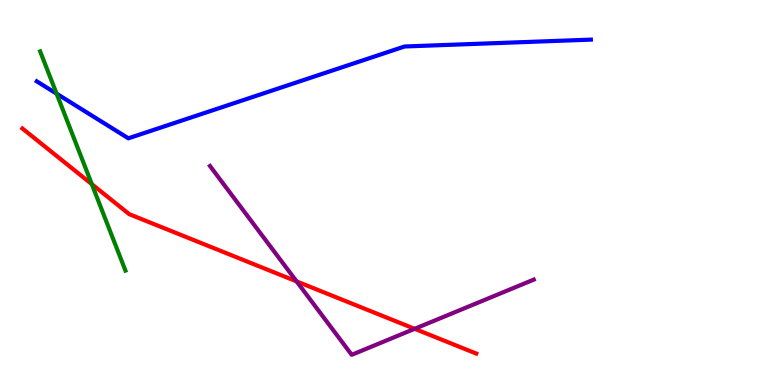[{'lines': ['blue', 'red'], 'intersections': []}, {'lines': ['green', 'red'], 'intersections': [{'x': 1.18, 'y': 5.22}]}, {'lines': ['purple', 'red'], 'intersections': [{'x': 3.83, 'y': 2.69}, {'x': 5.35, 'y': 1.46}]}, {'lines': ['blue', 'green'], 'intersections': [{'x': 0.73, 'y': 7.57}]}, {'lines': ['blue', 'purple'], 'intersections': []}, {'lines': ['green', 'purple'], 'intersections': []}]